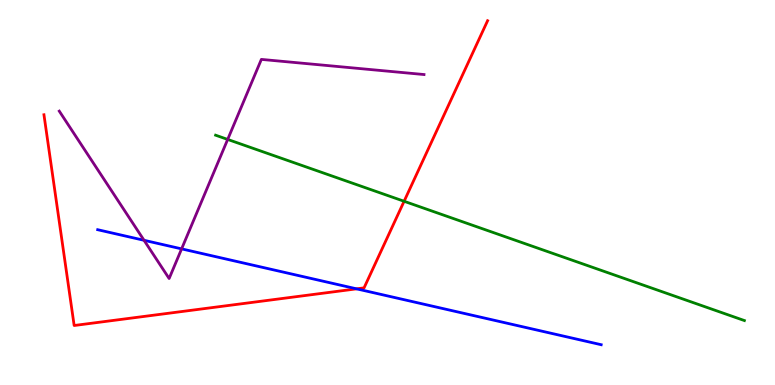[{'lines': ['blue', 'red'], 'intersections': [{'x': 4.6, 'y': 2.5}]}, {'lines': ['green', 'red'], 'intersections': [{'x': 5.21, 'y': 4.77}]}, {'lines': ['purple', 'red'], 'intersections': []}, {'lines': ['blue', 'green'], 'intersections': []}, {'lines': ['blue', 'purple'], 'intersections': [{'x': 1.86, 'y': 3.76}, {'x': 2.34, 'y': 3.54}]}, {'lines': ['green', 'purple'], 'intersections': [{'x': 2.94, 'y': 6.38}]}]